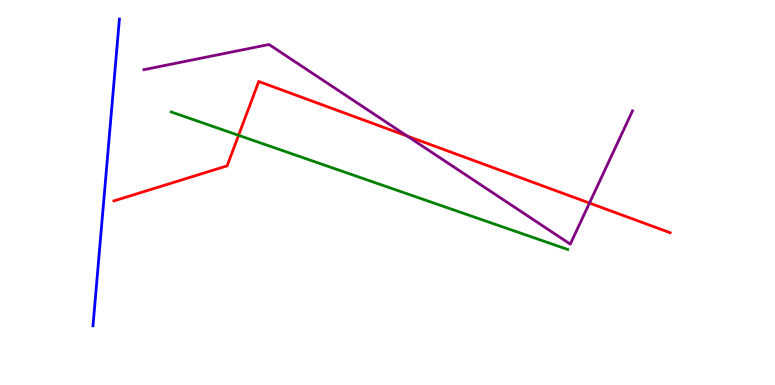[{'lines': ['blue', 'red'], 'intersections': []}, {'lines': ['green', 'red'], 'intersections': [{'x': 3.08, 'y': 6.49}]}, {'lines': ['purple', 'red'], 'intersections': [{'x': 5.25, 'y': 6.47}, {'x': 7.61, 'y': 4.73}]}, {'lines': ['blue', 'green'], 'intersections': []}, {'lines': ['blue', 'purple'], 'intersections': []}, {'lines': ['green', 'purple'], 'intersections': []}]